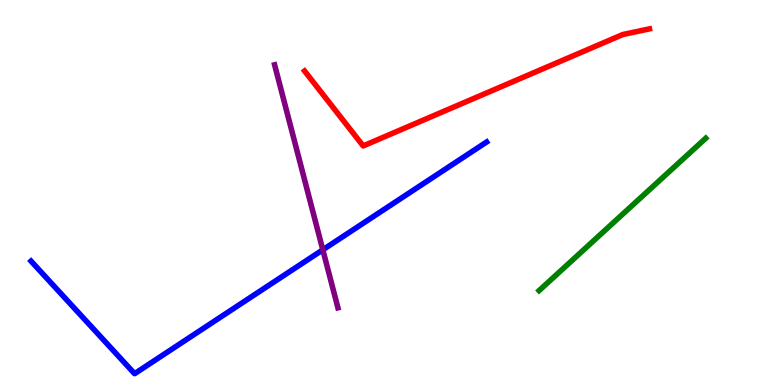[{'lines': ['blue', 'red'], 'intersections': []}, {'lines': ['green', 'red'], 'intersections': []}, {'lines': ['purple', 'red'], 'intersections': []}, {'lines': ['blue', 'green'], 'intersections': []}, {'lines': ['blue', 'purple'], 'intersections': [{'x': 4.17, 'y': 3.51}]}, {'lines': ['green', 'purple'], 'intersections': []}]